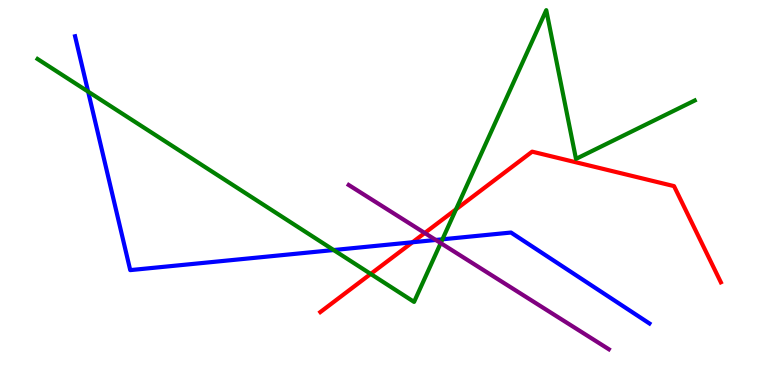[{'lines': ['blue', 'red'], 'intersections': [{'x': 5.32, 'y': 3.71}]}, {'lines': ['green', 'red'], 'intersections': [{'x': 4.78, 'y': 2.88}, {'x': 5.88, 'y': 4.56}]}, {'lines': ['purple', 'red'], 'intersections': [{'x': 5.48, 'y': 3.95}]}, {'lines': ['blue', 'green'], 'intersections': [{'x': 1.14, 'y': 7.62}, {'x': 4.31, 'y': 3.51}, {'x': 5.71, 'y': 3.78}]}, {'lines': ['blue', 'purple'], 'intersections': [{'x': 5.62, 'y': 3.77}]}, {'lines': ['green', 'purple'], 'intersections': [{'x': 5.69, 'y': 3.69}]}]